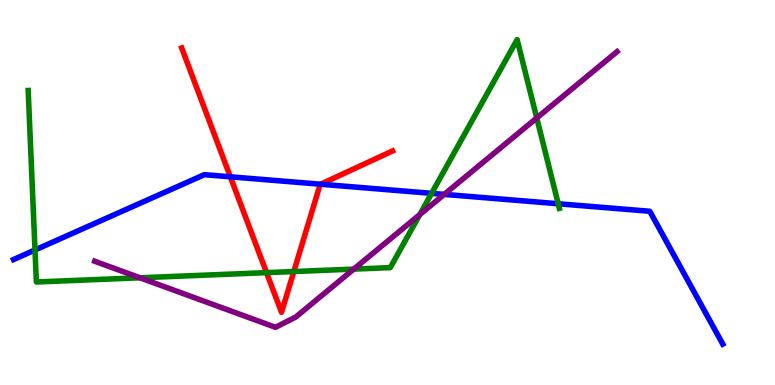[{'lines': ['blue', 'red'], 'intersections': [{'x': 2.97, 'y': 5.41}, {'x': 4.14, 'y': 5.22}]}, {'lines': ['green', 'red'], 'intersections': [{'x': 3.44, 'y': 2.92}, {'x': 3.79, 'y': 2.95}]}, {'lines': ['purple', 'red'], 'intersections': []}, {'lines': ['blue', 'green'], 'intersections': [{'x': 0.452, 'y': 3.51}, {'x': 5.57, 'y': 4.98}, {'x': 7.2, 'y': 4.71}]}, {'lines': ['blue', 'purple'], 'intersections': [{'x': 5.73, 'y': 4.95}]}, {'lines': ['green', 'purple'], 'intersections': [{'x': 1.81, 'y': 2.78}, {'x': 4.56, 'y': 3.01}, {'x': 5.42, 'y': 4.43}, {'x': 6.93, 'y': 6.94}]}]